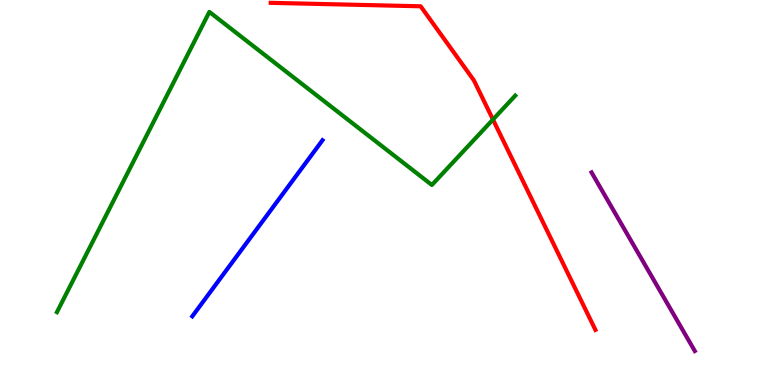[{'lines': ['blue', 'red'], 'intersections': []}, {'lines': ['green', 'red'], 'intersections': [{'x': 6.36, 'y': 6.9}]}, {'lines': ['purple', 'red'], 'intersections': []}, {'lines': ['blue', 'green'], 'intersections': []}, {'lines': ['blue', 'purple'], 'intersections': []}, {'lines': ['green', 'purple'], 'intersections': []}]